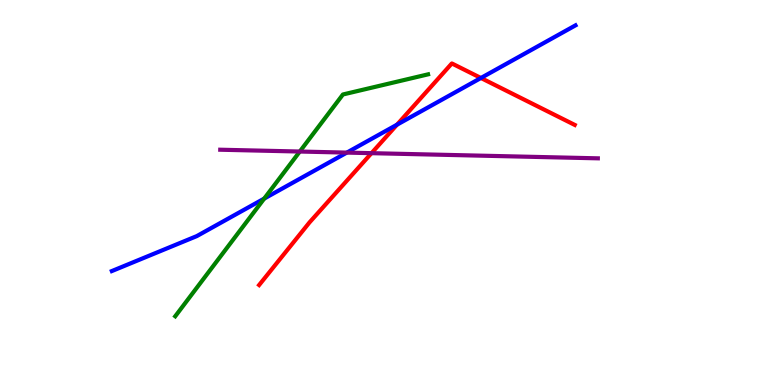[{'lines': ['blue', 'red'], 'intersections': [{'x': 5.12, 'y': 6.76}, {'x': 6.21, 'y': 7.97}]}, {'lines': ['green', 'red'], 'intersections': []}, {'lines': ['purple', 'red'], 'intersections': [{'x': 4.79, 'y': 6.02}]}, {'lines': ['blue', 'green'], 'intersections': [{'x': 3.41, 'y': 4.84}]}, {'lines': ['blue', 'purple'], 'intersections': [{'x': 4.48, 'y': 6.04}]}, {'lines': ['green', 'purple'], 'intersections': [{'x': 3.87, 'y': 6.06}]}]